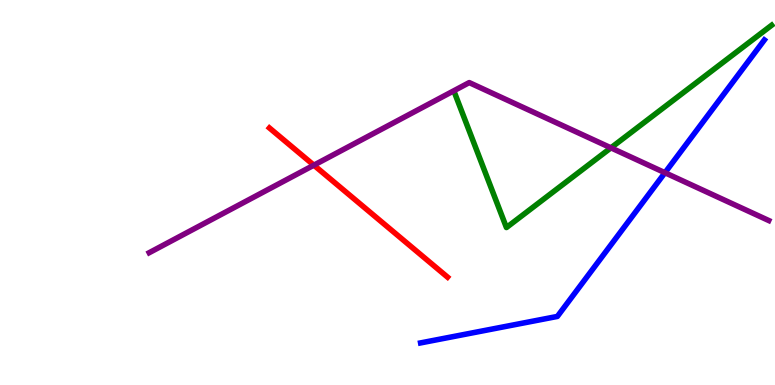[{'lines': ['blue', 'red'], 'intersections': []}, {'lines': ['green', 'red'], 'intersections': []}, {'lines': ['purple', 'red'], 'intersections': [{'x': 4.05, 'y': 5.71}]}, {'lines': ['blue', 'green'], 'intersections': []}, {'lines': ['blue', 'purple'], 'intersections': [{'x': 8.58, 'y': 5.51}]}, {'lines': ['green', 'purple'], 'intersections': [{'x': 7.88, 'y': 6.16}]}]